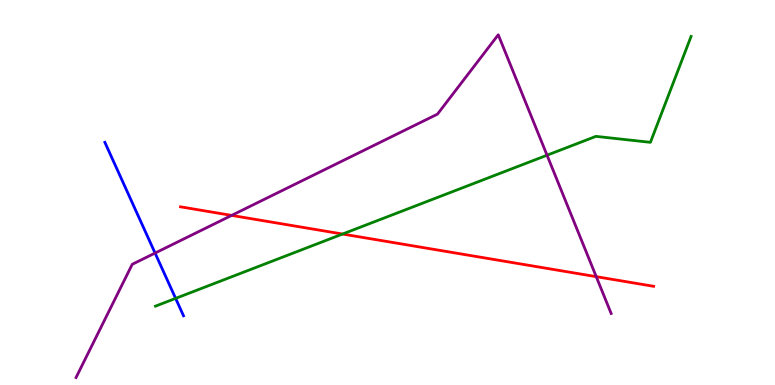[{'lines': ['blue', 'red'], 'intersections': []}, {'lines': ['green', 'red'], 'intersections': [{'x': 4.42, 'y': 3.92}]}, {'lines': ['purple', 'red'], 'intersections': [{'x': 2.99, 'y': 4.41}, {'x': 7.69, 'y': 2.81}]}, {'lines': ['blue', 'green'], 'intersections': [{'x': 2.27, 'y': 2.25}]}, {'lines': ['blue', 'purple'], 'intersections': [{'x': 2.0, 'y': 3.43}]}, {'lines': ['green', 'purple'], 'intersections': [{'x': 7.06, 'y': 5.97}]}]